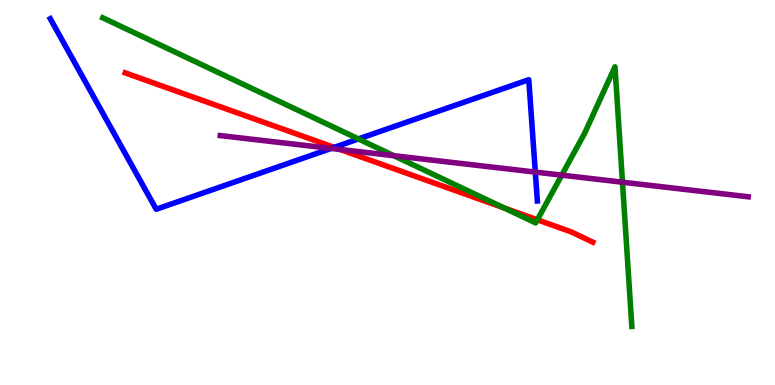[{'lines': ['blue', 'red'], 'intersections': [{'x': 4.31, 'y': 6.17}]}, {'lines': ['green', 'red'], 'intersections': [{'x': 6.51, 'y': 4.6}, {'x': 6.93, 'y': 4.29}]}, {'lines': ['purple', 'red'], 'intersections': [{'x': 4.39, 'y': 6.12}]}, {'lines': ['blue', 'green'], 'intersections': [{'x': 4.63, 'y': 6.39}]}, {'lines': ['blue', 'purple'], 'intersections': [{'x': 4.27, 'y': 6.14}, {'x': 6.91, 'y': 5.53}]}, {'lines': ['green', 'purple'], 'intersections': [{'x': 5.08, 'y': 5.96}, {'x': 7.25, 'y': 5.45}, {'x': 8.03, 'y': 5.27}]}]